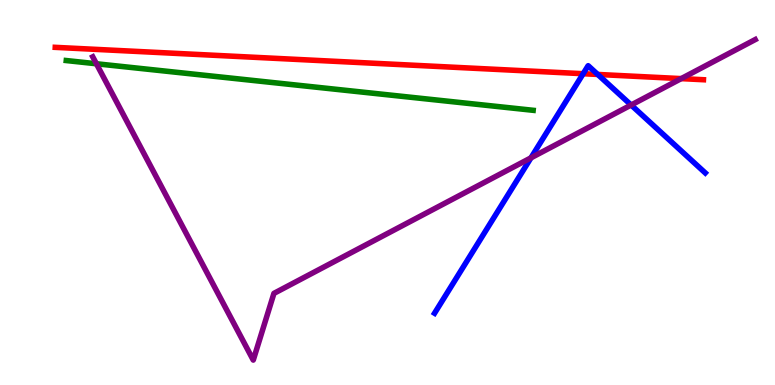[{'lines': ['blue', 'red'], 'intersections': [{'x': 7.52, 'y': 8.09}, {'x': 7.71, 'y': 8.07}]}, {'lines': ['green', 'red'], 'intersections': []}, {'lines': ['purple', 'red'], 'intersections': [{'x': 8.79, 'y': 7.96}]}, {'lines': ['blue', 'green'], 'intersections': []}, {'lines': ['blue', 'purple'], 'intersections': [{'x': 6.85, 'y': 5.9}, {'x': 8.14, 'y': 7.27}]}, {'lines': ['green', 'purple'], 'intersections': [{'x': 1.24, 'y': 8.34}]}]